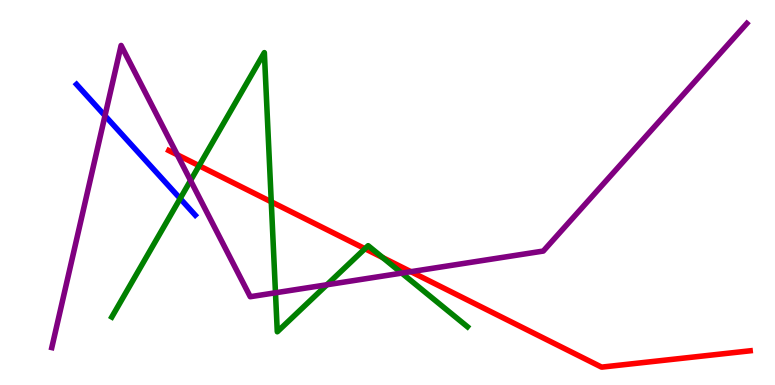[{'lines': ['blue', 'red'], 'intersections': []}, {'lines': ['green', 'red'], 'intersections': [{'x': 2.57, 'y': 5.7}, {'x': 3.5, 'y': 4.76}, {'x': 4.71, 'y': 3.54}, {'x': 4.94, 'y': 3.31}]}, {'lines': ['purple', 'red'], 'intersections': [{'x': 2.29, 'y': 5.98}, {'x': 5.3, 'y': 2.94}]}, {'lines': ['blue', 'green'], 'intersections': [{'x': 2.32, 'y': 4.84}]}, {'lines': ['blue', 'purple'], 'intersections': [{'x': 1.35, 'y': 6.99}]}, {'lines': ['green', 'purple'], 'intersections': [{'x': 2.46, 'y': 5.31}, {'x': 3.55, 'y': 2.4}, {'x': 4.22, 'y': 2.6}, {'x': 5.18, 'y': 2.91}]}]